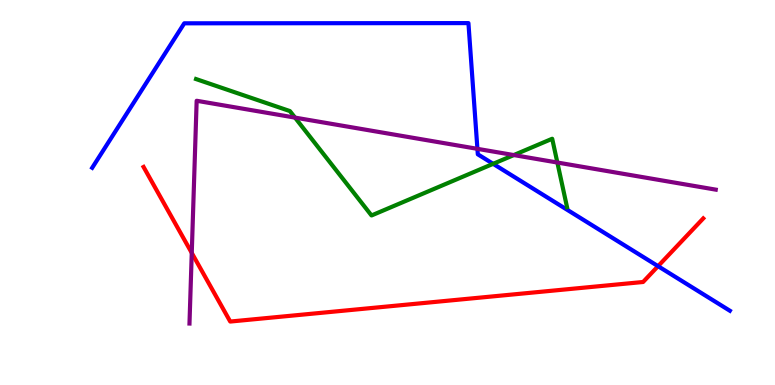[{'lines': ['blue', 'red'], 'intersections': [{'x': 8.49, 'y': 3.09}]}, {'lines': ['green', 'red'], 'intersections': []}, {'lines': ['purple', 'red'], 'intersections': [{'x': 2.47, 'y': 3.43}]}, {'lines': ['blue', 'green'], 'intersections': [{'x': 6.36, 'y': 5.74}]}, {'lines': ['blue', 'purple'], 'intersections': [{'x': 6.16, 'y': 6.13}]}, {'lines': ['green', 'purple'], 'intersections': [{'x': 3.81, 'y': 6.95}, {'x': 6.63, 'y': 5.97}, {'x': 7.19, 'y': 5.78}]}]